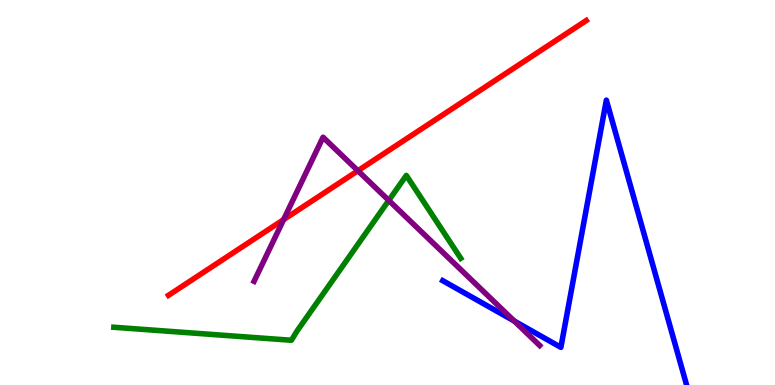[{'lines': ['blue', 'red'], 'intersections': []}, {'lines': ['green', 'red'], 'intersections': []}, {'lines': ['purple', 'red'], 'intersections': [{'x': 3.66, 'y': 4.3}, {'x': 4.62, 'y': 5.57}]}, {'lines': ['blue', 'green'], 'intersections': []}, {'lines': ['blue', 'purple'], 'intersections': [{'x': 6.64, 'y': 1.66}]}, {'lines': ['green', 'purple'], 'intersections': [{'x': 5.02, 'y': 4.79}]}]